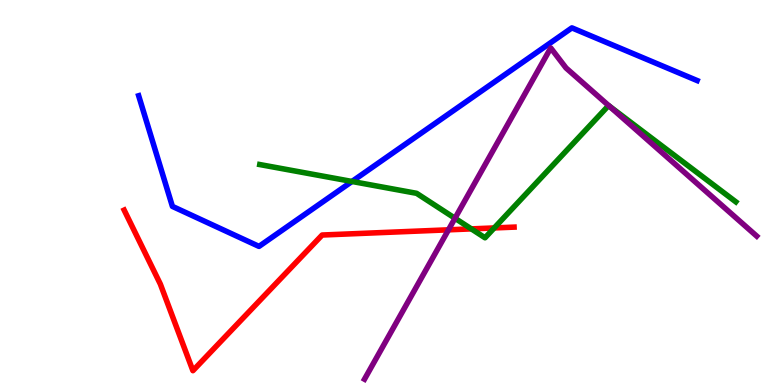[{'lines': ['blue', 'red'], 'intersections': []}, {'lines': ['green', 'red'], 'intersections': [{'x': 6.08, 'y': 4.06}, {'x': 6.38, 'y': 4.08}]}, {'lines': ['purple', 'red'], 'intersections': [{'x': 5.79, 'y': 4.03}]}, {'lines': ['blue', 'green'], 'intersections': [{'x': 4.54, 'y': 5.29}]}, {'lines': ['blue', 'purple'], 'intersections': []}, {'lines': ['green', 'purple'], 'intersections': [{'x': 5.87, 'y': 4.33}, {'x': 7.86, 'y': 7.25}]}]